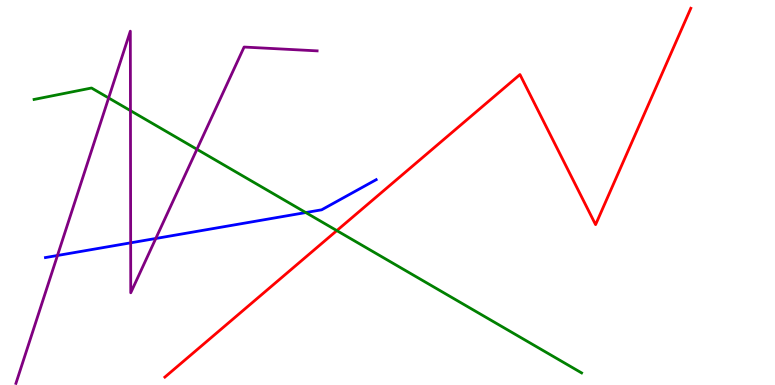[{'lines': ['blue', 'red'], 'intersections': []}, {'lines': ['green', 'red'], 'intersections': [{'x': 4.35, 'y': 4.01}]}, {'lines': ['purple', 'red'], 'intersections': []}, {'lines': ['blue', 'green'], 'intersections': [{'x': 3.95, 'y': 4.48}]}, {'lines': ['blue', 'purple'], 'intersections': [{'x': 0.742, 'y': 3.36}, {'x': 1.69, 'y': 3.69}, {'x': 2.01, 'y': 3.81}]}, {'lines': ['green', 'purple'], 'intersections': [{'x': 1.4, 'y': 7.46}, {'x': 1.68, 'y': 7.13}, {'x': 2.54, 'y': 6.12}]}]